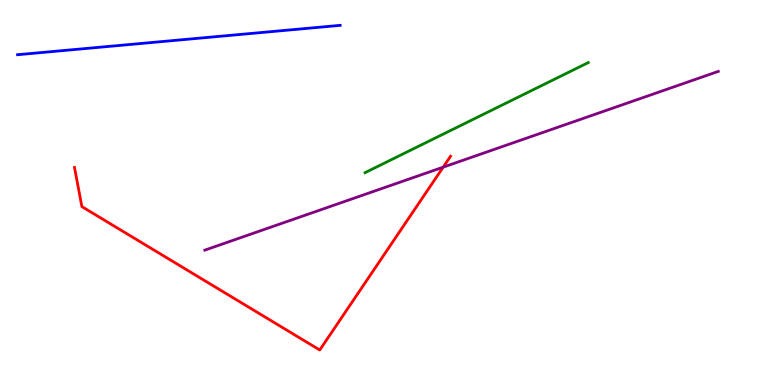[{'lines': ['blue', 'red'], 'intersections': []}, {'lines': ['green', 'red'], 'intersections': []}, {'lines': ['purple', 'red'], 'intersections': [{'x': 5.72, 'y': 5.66}]}, {'lines': ['blue', 'green'], 'intersections': []}, {'lines': ['blue', 'purple'], 'intersections': []}, {'lines': ['green', 'purple'], 'intersections': []}]